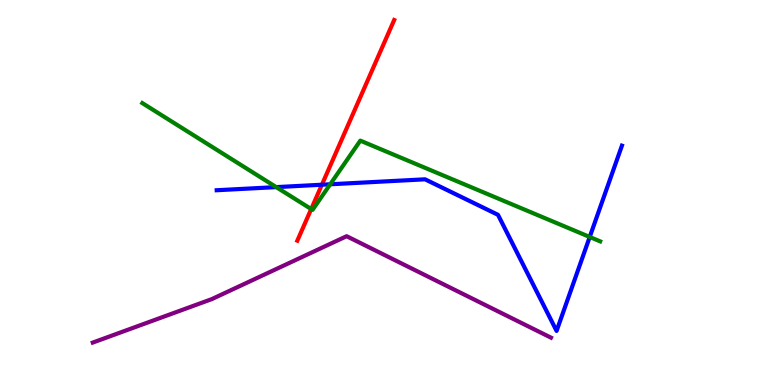[{'lines': ['blue', 'red'], 'intersections': [{'x': 4.15, 'y': 5.2}]}, {'lines': ['green', 'red'], 'intersections': [{'x': 4.02, 'y': 4.57}]}, {'lines': ['purple', 'red'], 'intersections': []}, {'lines': ['blue', 'green'], 'intersections': [{'x': 3.56, 'y': 5.14}, {'x': 4.26, 'y': 5.21}, {'x': 7.61, 'y': 3.84}]}, {'lines': ['blue', 'purple'], 'intersections': []}, {'lines': ['green', 'purple'], 'intersections': []}]